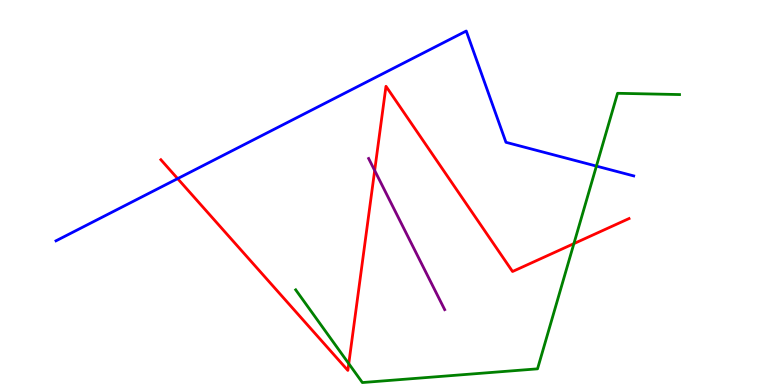[{'lines': ['blue', 'red'], 'intersections': [{'x': 2.29, 'y': 5.36}]}, {'lines': ['green', 'red'], 'intersections': [{'x': 4.5, 'y': 0.555}, {'x': 7.41, 'y': 3.67}]}, {'lines': ['purple', 'red'], 'intersections': [{'x': 4.83, 'y': 5.57}]}, {'lines': ['blue', 'green'], 'intersections': [{'x': 7.7, 'y': 5.69}]}, {'lines': ['blue', 'purple'], 'intersections': []}, {'lines': ['green', 'purple'], 'intersections': []}]